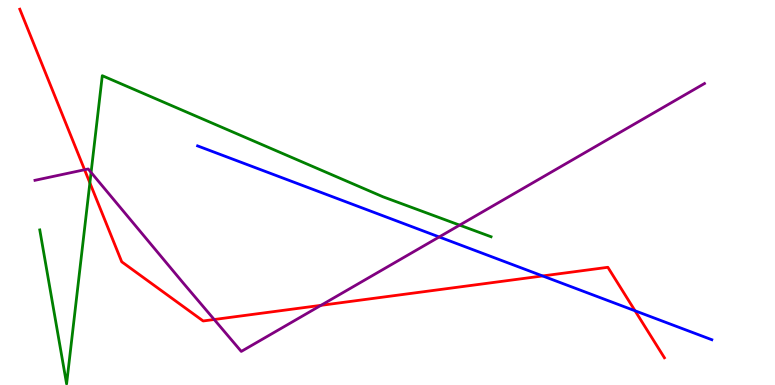[{'lines': ['blue', 'red'], 'intersections': [{'x': 7.0, 'y': 2.83}, {'x': 8.19, 'y': 1.93}]}, {'lines': ['green', 'red'], 'intersections': [{'x': 1.16, 'y': 5.25}]}, {'lines': ['purple', 'red'], 'intersections': [{'x': 1.09, 'y': 5.59}, {'x': 2.76, 'y': 1.7}, {'x': 4.14, 'y': 2.07}]}, {'lines': ['blue', 'green'], 'intersections': []}, {'lines': ['blue', 'purple'], 'intersections': [{'x': 5.67, 'y': 3.85}]}, {'lines': ['green', 'purple'], 'intersections': [{'x': 1.18, 'y': 5.52}, {'x': 5.93, 'y': 4.15}]}]